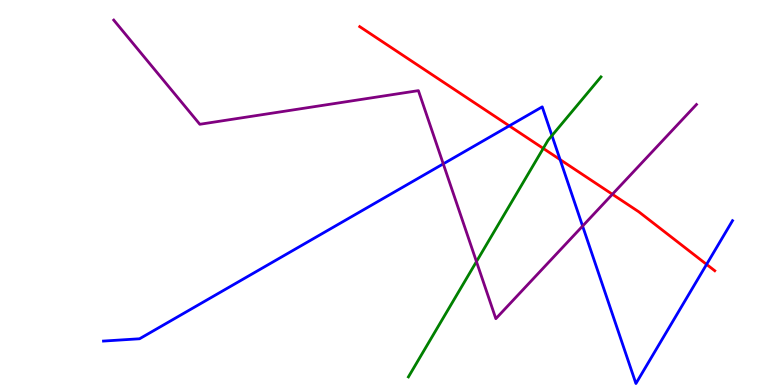[{'lines': ['blue', 'red'], 'intersections': [{'x': 6.57, 'y': 6.73}, {'x': 7.23, 'y': 5.86}, {'x': 9.12, 'y': 3.13}]}, {'lines': ['green', 'red'], 'intersections': [{'x': 7.01, 'y': 6.15}]}, {'lines': ['purple', 'red'], 'intersections': [{'x': 7.9, 'y': 4.95}]}, {'lines': ['blue', 'green'], 'intersections': [{'x': 7.12, 'y': 6.48}]}, {'lines': ['blue', 'purple'], 'intersections': [{'x': 5.72, 'y': 5.74}, {'x': 7.52, 'y': 4.13}]}, {'lines': ['green', 'purple'], 'intersections': [{'x': 6.15, 'y': 3.21}]}]